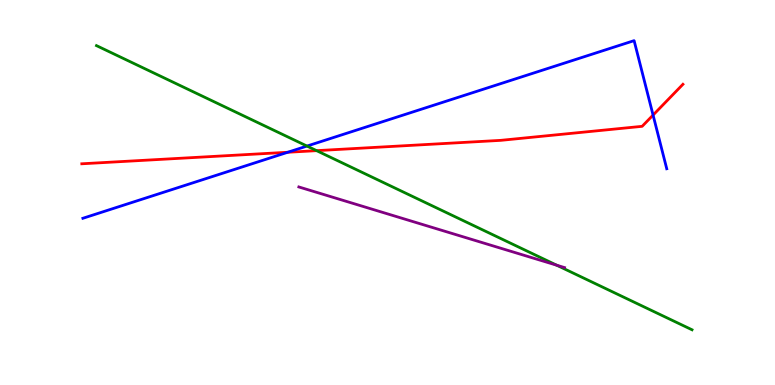[{'lines': ['blue', 'red'], 'intersections': [{'x': 3.71, 'y': 6.05}, {'x': 8.43, 'y': 7.01}]}, {'lines': ['green', 'red'], 'intersections': [{'x': 4.09, 'y': 6.09}]}, {'lines': ['purple', 'red'], 'intersections': []}, {'lines': ['blue', 'green'], 'intersections': [{'x': 3.96, 'y': 6.21}]}, {'lines': ['blue', 'purple'], 'intersections': []}, {'lines': ['green', 'purple'], 'intersections': [{'x': 7.18, 'y': 3.11}]}]